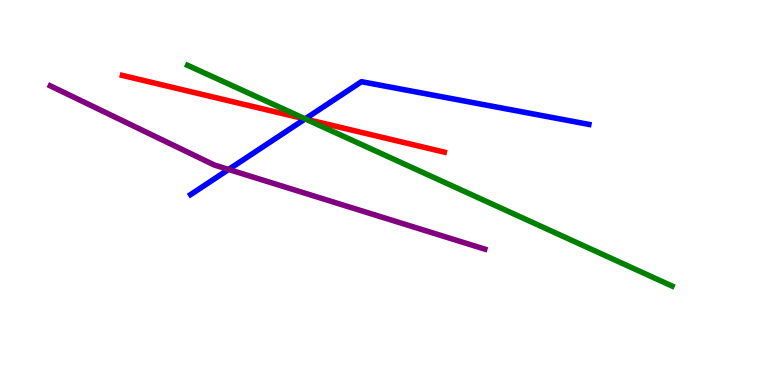[{'lines': ['blue', 'red'], 'intersections': [{'x': 3.94, 'y': 6.91}]}, {'lines': ['green', 'red'], 'intersections': [{'x': 3.94, 'y': 6.91}]}, {'lines': ['purple', 'red'], 'intersections': []}, {'lines': ['blue', 'green'], 'intersections': [{'x': 3.94, 'y': 6.91}]}, {'lines': ['blue', 'purple'], 'intersections': [{'x': 2.95, 'y': 5.6}]}, {'lines': ['green', 'purple'], 'intersections': []}]